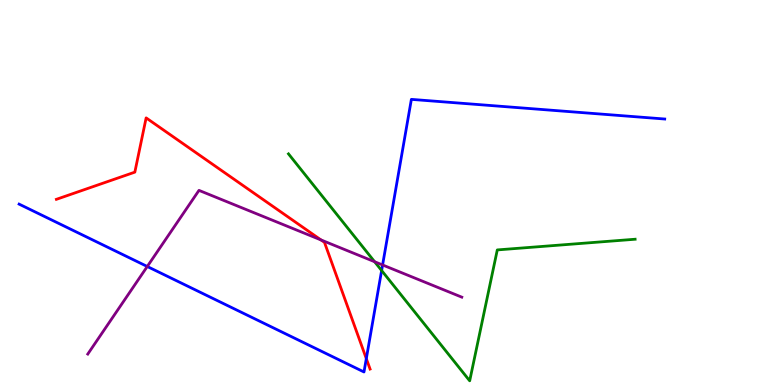[{'lines': ['blue', 'red'], 'intersections': [{'x': 4.73, 'y': 0.685}]}, {'lines': ['green', 'red'], 'intersections': []}, {'lines': ['purple', 'red'], 'intersections': [{'x': 4.14, 'y': 3.77}]}, {'lines': ['blue', 'green'], 'intersections': [{'x': 4.92, 'y': 2.97}]}, {'lines': ['blue', 'purple'], 'intersections': [{'x': 1.9, 'y': 3.08}, {'x': 4.94, 'y': 3.12}]}, {'lines': ['green', 'purple'], 'intersections': [{'x': 4.83, 'y': 3.2}]}]